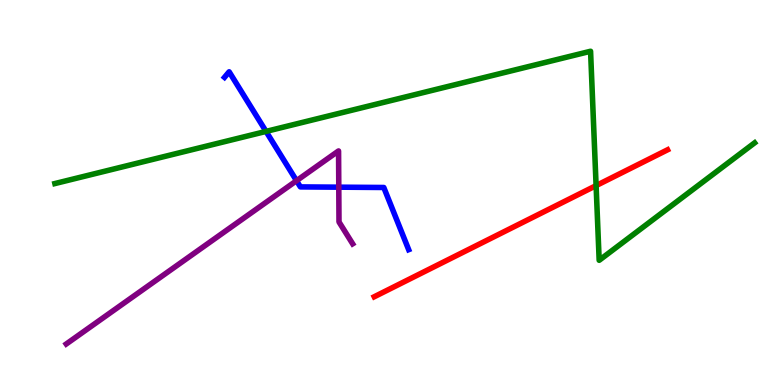[{'lines': ['blue', 'red'], 'intersections': []}, {'lines': ['green', 'red'], 'intersections': [{'x': 7.69, 'y': 5.18}]}, {'lines': ['purple', 'red'], 'intersections': []}, {'lines': ['blue', 'green'], 'intersections': [{'x': 3.43, 'y': 6.59}]}, {'lines': ['blue', 'purple'], 'intersections': [{'x': 3.83, 'y': 5.31}, {'x': 4.37, 'y': 5.14}]}, {'lines': ['green', 'purple'], 'intersections': []}]